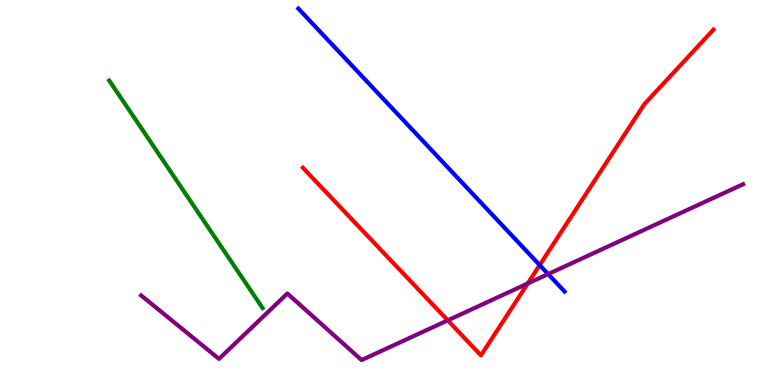[{'lines': ['blue', 'red'], 'intersections': [{'x': 6.96, 'y': 3.11}]}, {'lines': ['green', 'red'], 'intersections': []}, {'lines': ['purple', 'red'], 'intersections': [{'x': 5.78, 'y': 1.68}, {'x': 6.81, 'y': 2.64}]}, {'lines': ['blue', 'green'], 'intersections': []}, {'lines': ['blue', 'purple'], 'intersections': [{'x': 7.07, 'y': 2.88}]}, {'lines': ['green', 'purple'], 'intersections': []}]